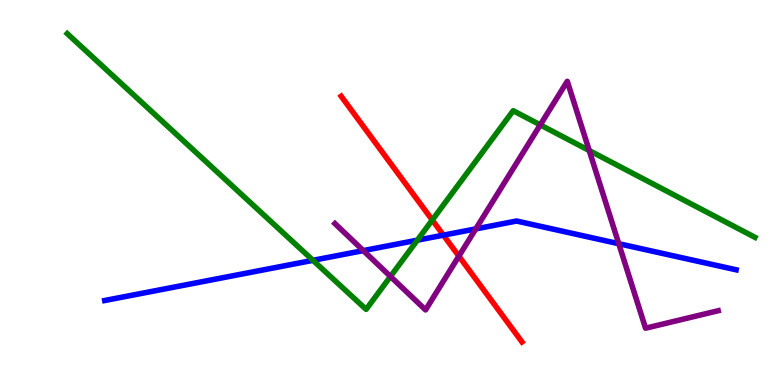[{'lines': ['blue', 'red'], 'intersections': [{'x': 5.72, 'y': 3.89}]}, {'lines': ['green', 'red'], 'intersections': [{'x': 5.58, 'y': 4.29}]}, {'lines': ['purple', 'red'], 'intersections': [{'x': 5.92, 'y': 3.35}]}, {'lines': ['blue', 'green'], 'intersections': [{'x': 4.04, 'y': 3.24}, {'x': 5.39, 'y': 3.76}]}, {'lines': ['blue', 'purple'], 'intersections': [{'x': 4.69, 'y': 3.49}, {'x': 6.14, 'y': 4.05}, {'x': 7.98, 'y': 3.67}]}, {'lines': ['green', 'purple'], 'intersections': [{'x': 5.04, 'y': 2.82}, {'x': 6.97, 'y': 6.76}, {'x': 7.6, 'y': 6.09}]}]